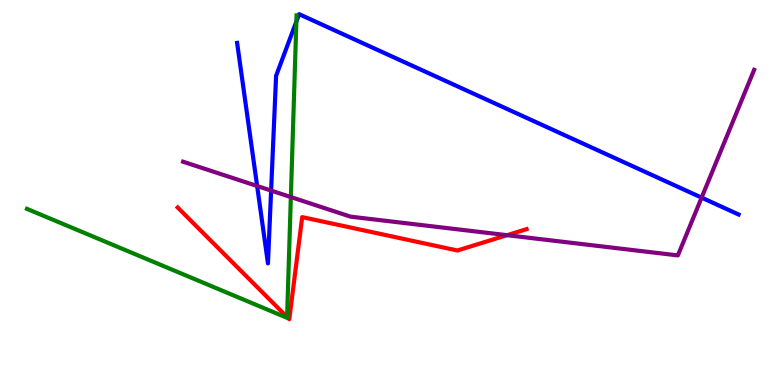[{'lines': ['blue', 'red'], 'intersections': []}, {'lines': ['green', 'red'], 'intersections': [{'x': 3.7, 'y': 1.77}]}, {'lines': ['purple', 'red'], 'intersections': [{'x': 6.54, 'y': 3.89}]}, {'lines': ['blue', 'green'], 'intersections': [{'x': 3.82, 'y': 9.44}]}, {'lines': ['blue', 'purple'], 'intersections': [{'x': 3.32, 'y': 5.17}, {'x': 3.5, 'y': 5.05}, {'x': 9.05, 'y': 4.87}]}, {'lines': ['green', 'purple'], 'intersections': [{'x': 3.75, 'y': 4.88}]}]